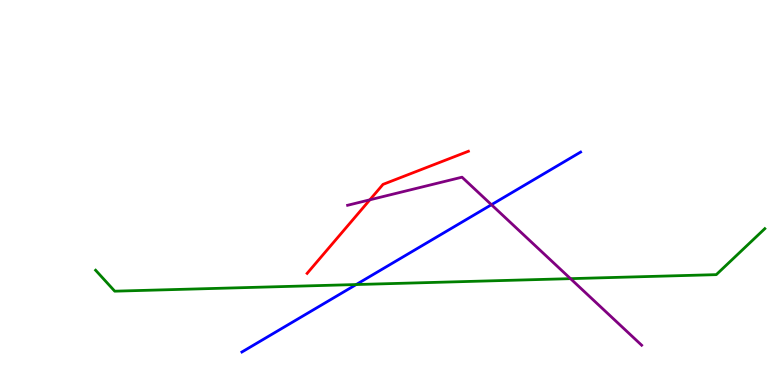[{'lines': ['blue', 'red'], 'intersections': []}, {'lines': ['green', 'red'], 'intersections': []}, {'lines': ['purple', 'red'], 'intersections': [{'x': 4.77, 'y': 4.81}]}, {'lines': ['blue', 'green'], 'intersections': [{'x': 4.6, 'y': 2.61}]}, {'lines': ['blue', 'purple'], 'intersections': [{'x': 6.34, 'y': 4.68}]}, {'lines': ['green', 'purple'], 'intersections': [{'x': 7.36, 'y': 2.76}]}]